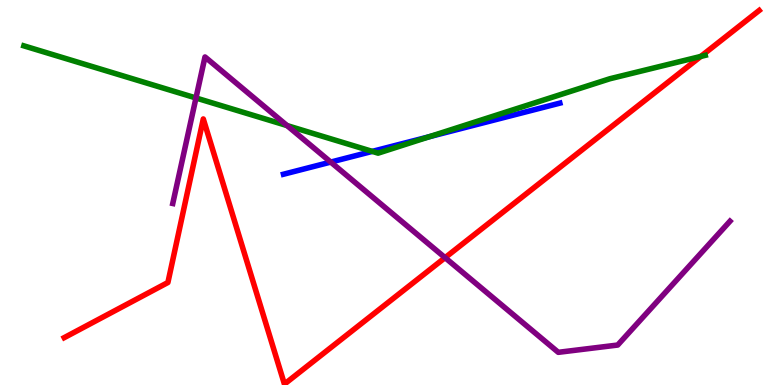[{'lines': ['blue', 'red'], 'intersections': []}, {'lines': ['green', 'red'], 'intersections': [{'x': 9.04, 'y': 8.53}]}, {'lines': ['purple', 'red'], 'intersections': [{'x': 5.74, 'y': 3.31}]}, {'lines': ['blue', 'green'], 'intersections': [{'x': 4.8, 'y': 6.07}, {'x': 5.54, 'y': 6.45}]}, {'lines': ['blue', 'purple'], 'intersections': [{'x': 4.27, 'y': 5.79}]}, {'lines': ['green', 'purple'], 'intersections': [{'x': 2.53, 'y': 7.45}, {'x': 3.7, 'y': 6.74}]}]